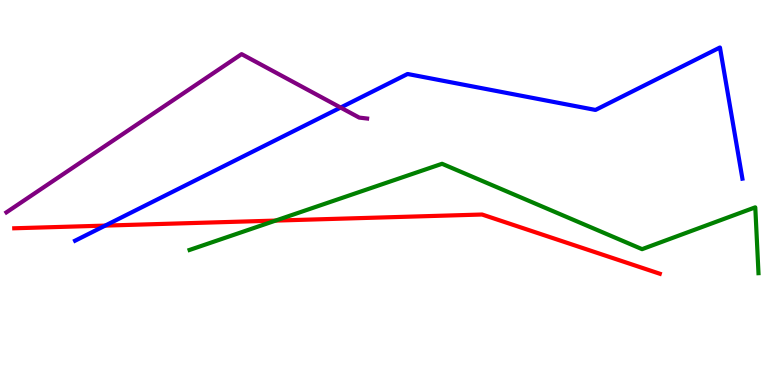[{'lines': ['blue', 'red'], 'intersections': [{'x': 1.36, 'y': 4.14}]}, {'lines': ['green', 'red'], 'intersections': [{'x': 3.56, 'y': 4.27}]}, {'lines': ['purple', 'red'], 'intersections': []}, {'lines': ['blue', 'green'], 'intersections': []}, {'lines': ['blue', 'purple'], 'intersections': [{'x': 4.4, 'y': 7.21}]}, {'lines': ['green', 'purple'], 'intersections': []}]